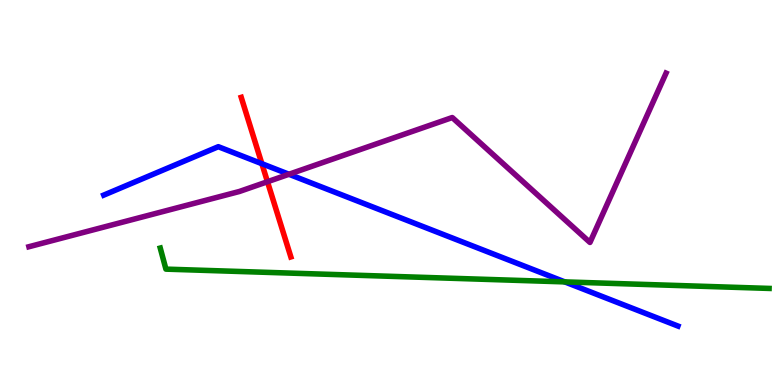[{'lines': ['blue', 'red'], 'intersections': [{'x': 3.38, 'y': 5.75}]}, {'lines': ['green', 'red'], 'intersections': []}, {'lines': ['purple', 'red'], 'intersections': [{'x': 3.45, 'y': 5.28}]}, {'lines': ['blue', 'green'], 'intersections': [{'x': 7.29, 'y': 2.68}]}, {'lines': ['blue', 'purple'], 'intersections': [{'x': 3.73, 'y': 5.47}]}, {'lines': ['green', 'purple'], 'intersections': []}]